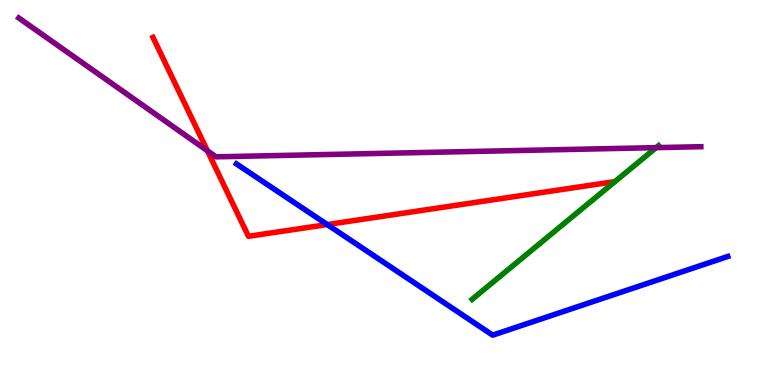[{'lines': ['blue', 'red'], 'intersections': [{'x': 4.22, 'y': 4.17}]}, {'lines': ['green', 'red'], 'intersections': []}, {'lines': ['purple', 'red'], 'intersections': [{'x': 2.68, 'y': 6.08}]}, {'lines': ['blue', 'green'], 'intersections': []}, {'lines': ['blue', 'purple'], 'intersections': []}, {'lines': ['green', 'purple'], 'intersections': [{'x': 8.47, 'y': 6.17}]}]